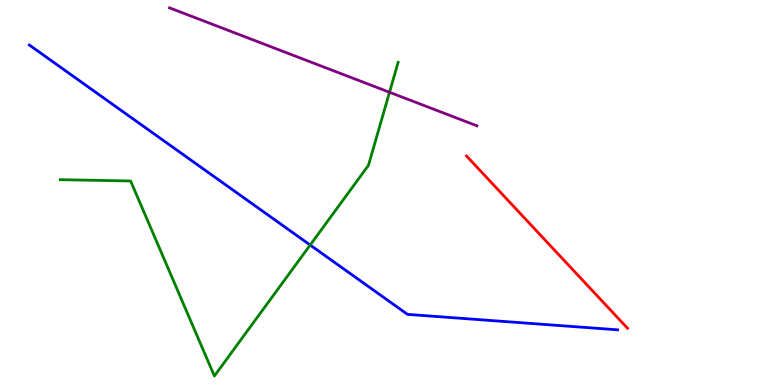[{'lines': ['blue', 'red'], 'intersections': []}, {'lines': ['green', 'red'], 'intersections': []}, {'lines': ['purple', 'red'], 'intersections': []}, {'lines': ['blue', 'green'], 'intersections': [{'x': 4.0, 'y': 3.64}]}, {'lines': ['blue', 'purple'], 'intersections': []}, {'lines': ['green', 'purple'], 'intersections': [{'x': 5.03, 'y': 7.6}]}]